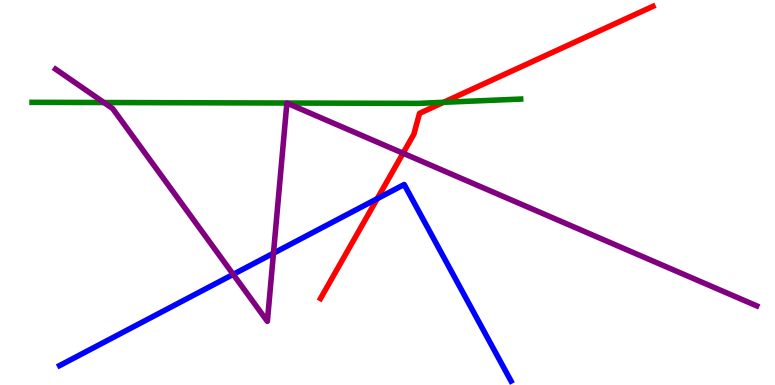[{'lines': ['blue', 'red'], 'intersections': [{'x': 4.87, 'y': 4.84}]}, {'lines': ['green', 'red'], 'intersections': [{'x': 5.72, 'y': 7.34}]}, {'lines': ['purple', 'red'], 'intersections': [{'x': 5.2, 'y': 6.02}]}, {'lines': ['blue', 'green'], 'intersections': []}, {'lines': ['blue', 'purple'], 'intersections': [{'x': 3.01, 'y': 2.87}, {'x': 3.53, 'y': 3.42}]}, {'lines': ['green', 'purple'], 'intersections': [{'x': 1.34, 'y': 7.34}]}]